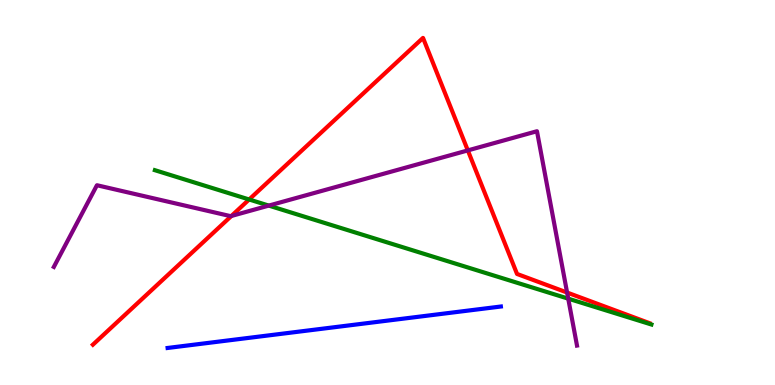[{'lines': ['blue', 'red'], 'intersections': []}, {'lines': ['green', 'red'], 'intersections': [{'x': 3.21, 'y': 4.82}]}, {'lines': ['purple', 'red'], 'intersections': [{'x': 2.99, 'y': 4.39}, {'x': 6.04, 'y': 6.09}, {'x': 7.32, 'y': 2.4}]}, {'lines': ['blue', 'green'], 'intersections': []}, {'lines': ['blue', 'purple'], 'intersections': []}, {'lines': ['green', 'purple'], 'intersections': [{'x': 3.47, 'y': 4.66}, {'x': 7.33, 'y': 2.24}]}]